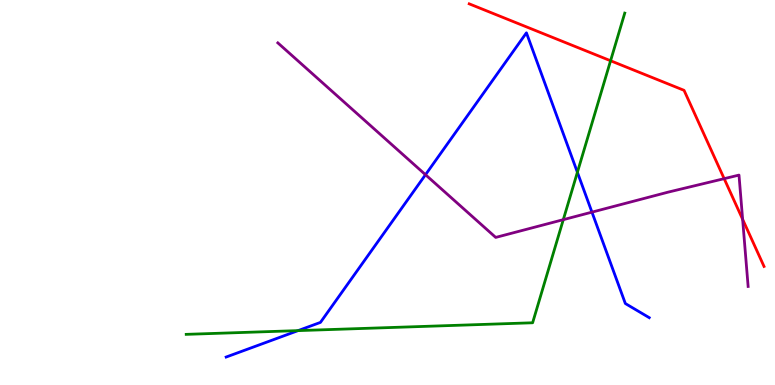[{'lines': ['blue', 'red'], 'intersections': []}, {'lines': ['green', 'red'], 'intersections': [{'x': 7.88, 'y': 8.42}]}, {'lines': ['purple', 'red'], 'intersections': [{'x': 9.34, 'y': 5.36}, {'x': 9.58, 'y': 4.3}]}, {'lines': ['blue', 'green'], 'intersections': [{'x': 3.85, 'y': 1.41}, {'x': 7.45, 'y': 5.52}]}, {'lines': ['blue', 'purple'], 'intersections': [{'x': 5.49, 'y': 5.46}, {'x': 7.64, 'y': 4.49}]}, {'lines': ['green', 'purple'], 'intersections': [{'x': 7.27, 'y': 4.29}]}]